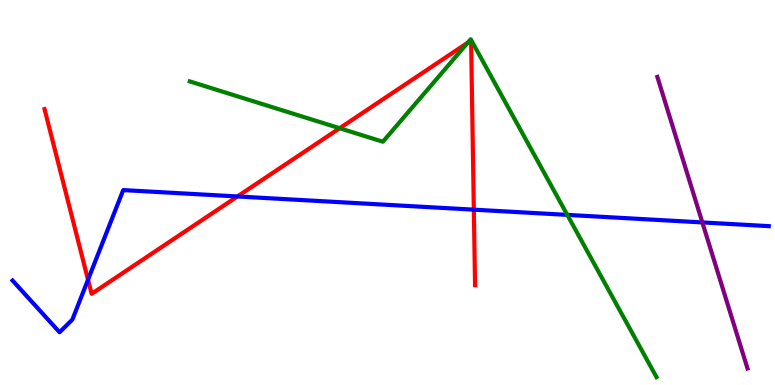[{'lines': ['blue', 'red'], 'intersections': [{'x': 1.14, 'y': 2.73}, {'x': 3.06, 'y': 4.9}, {'x': 6.11, 'y': 4.55}]}, {'lines': ['green', 'red'], 'intersections': [{'x': 4.38, 'y': 6.67}, {'x': 6.04, 'y': 8.89}]}, {'lines': ['purple', 'red'], 'intersections': []}, {'lines': ['blue', 'green'], 'intersections': [{'x': 7.32, 'y': 4.42}]}, {'lines': ['blue', 'purple'], 'intersections': [{'x': 9.06, 'y': 4.22}]}, {'lines': ['green', 'purple'], 'intersections': []}]